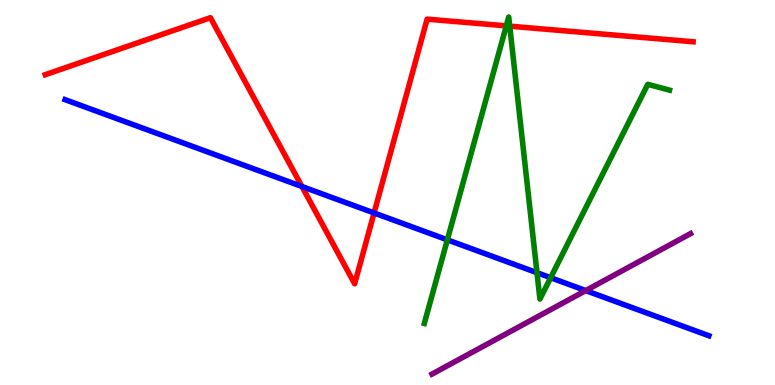[{'lines': ['blue', 'red'], 'intersections': [{'x': 3.9, 'y': 5.16}, {'x': 4.83, 'y': 4.47}]}, {'lines': ['green', 'red'], 'intersections': [{'x': 6.53, 'y': 9.33}, {'x': 6.58, 'y': 9.32}]}, {'lines': ['purple', 'red'], 'intersections': []}, {'lines': ['blue', 'green'], 'intersections': [{'x': 5.77, 'y': 3.77}, {'x': 6.93, 'y': 2.92}, {'x': 7.11, 'y': 2.79}]}, {'lines': ['blue', 'purple'], 'intersections': [{'x': 7.56, 'y': 2.45}]}, {'lines': ['green', 'purple'], 'intersections': []}]